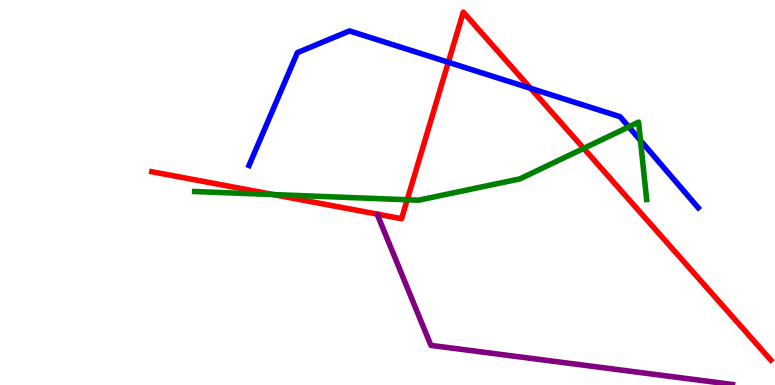[{'lines': ['blue', 'red'], 'intersections': [{'x': 5.78, 'y': 8.38}, {'x': 6.85, 'y': 7.71}]}, {'lines': ['green', 'red'], 'intersections': [{'x': 3.53, 'y': 4.95}, {'x': 5.25, 'y': 4.81}, {'x': 7.53, 'y': 6.15}]}, {'lines': ['purple', 'red'], 'intersections': []}, {'lines': ['blue', 'green'], 'intersections': [{'x': 8.11, 'y': 6.71}, {'x': 8.26, 'y': 6.35}]}, {'lines': ['blue', 'purple'], 'intersections': []}, {'lines': ['green', 'purple'], 'intersections': []}]